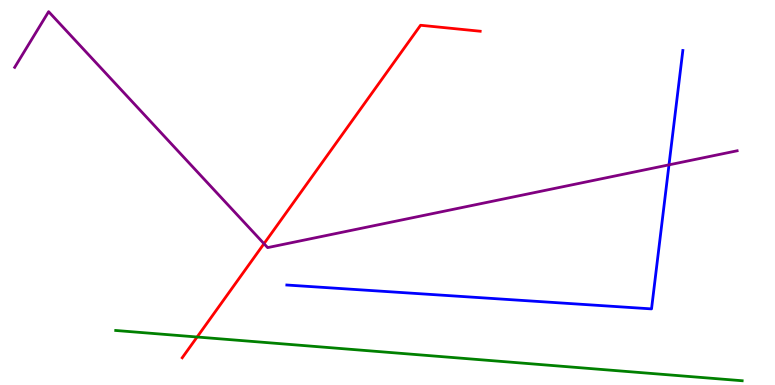[{'lines': ['blue', 'red'], 'intersections': []}, {'lines': ['green', 'red'], 'intersections': [{'x': 2.54, 'y': 1.25}]}, {'lines': ['purple', 'red'], 'intersections': [{'x': 3.41, 'y': 3.67}]}, {'lines': ['blue', 'green'], 'intersections': []}, {'lines': ['blue', 'purple'], 'intersections': [{'x': 8.63, 'y': 5.72}]}, {'lines': ['green', 'purple'], 'intersections': []}]